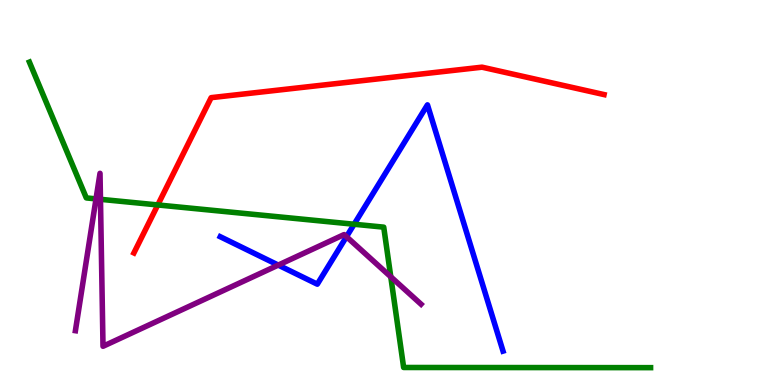[{'lines': ['blue', 'red'], 'intersections': []}, {'lines': ['green', 'red'], 'intersections': [{'x': 2.04, 'y': 4.68}]}, {'lines': ['purple', 'red'], 'intersections': []}, {'lines': ['blue', 'green'], 'intersections': [{'x': 4.57, 'y': 4.18}]}, {'lines': ['blue', 'purple'], 'intersections': [{'x': 3.59, 'y': 3.11}, {'x': 4.47, 'y': 3.85}]}, {'lines': ['green', 'purple'], 'intersections': [{'x': 1.24, 'y': 4.83}, {'x': 1.3, 'y': 4.82}, {'x': 5.04, 'y': 2.81}]}]